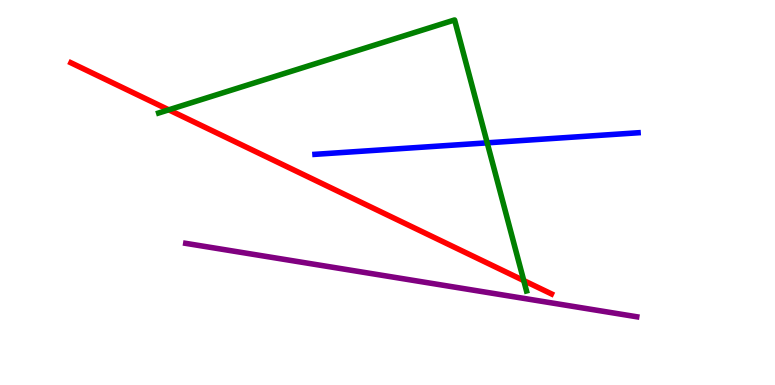[{'lines': ['blue', 'red'], 'intersections': []}, {'lines': ['green', 'red'], 'intersections': [{'x': 2.18, 'y': 7.15}, {'x': 6.76, 'y': 2.71}]}, {'lines': ['purple', 'red'], 'intersections': []}, {'lines': ['blue', 'green'], 'intersections': [{'x': 6.29, 'y': 6.29}]}, {'lines': ['blue', 'purple'], 'intersections': []}, {'lines': ['green', 'purple'], 'intersections': []}]